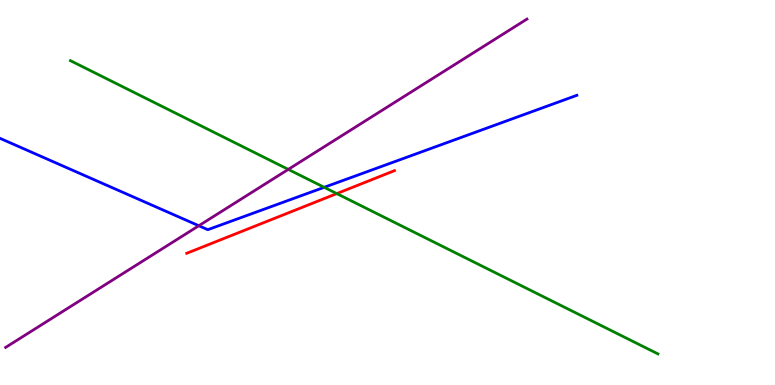[{'lines': ['blue', 'red'], 'intersections': []}, {'lines': ['green', 'red'], 'intersections': [{'x': 4.35, 'y': 4.97}]}, {'lines': ['purple', 'red'], 'intersections': []}, {'lines': ['blue', 'green'], 'intersections': [{'x': 4.18, 'y': 5.13}]}, {'lines': ['blue', 'purple'], 'intersections': [{'x': 2.57, 'y': 4.14}]}, {'lines': ['green', 'purple'], 'intersections': [{'x': 3.72, 'y': 5.6}]}]